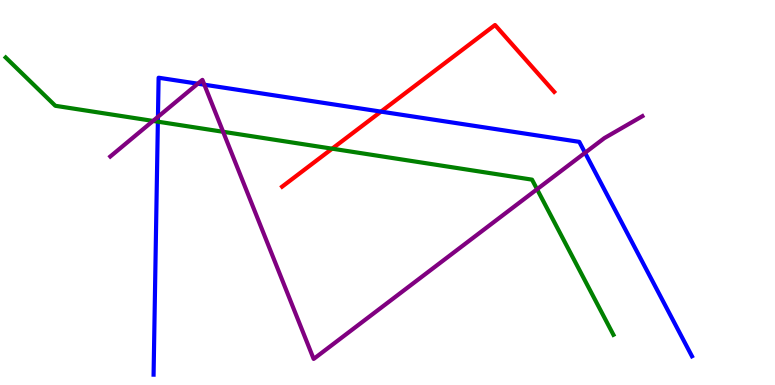[{'lines': ['blue', 'red'], 'intersections': [{'x': 4.92, 'y': 7.1}]}, {'lines': ['green', 'red'], 'intersections': [{'x': 4.29, 'y': 6.14}]}, {'lines': ['purple', 'red'], 'intersections': []}, {'lines': ['blue', 'green'], 'intersections': [{'x': 2.04, 'y': 6.84}]}, {'lines': ['blue', 'purple'], 'intersections': [{'x': 2.04, 'y': 6.96}, {'x': 2.55, 'y': 7.83}, {'x': 2.64, 'y': 7.8}, {'x': 7.55, 'y': 6.03}]}, {'lines': ['green', 'purple'], 'intersections': [{'x': 1.97, 'y': 6.86}, {'x': 2.88, 'y': 6.58}, {'x': 6.93, 'y': 5.08}]}]